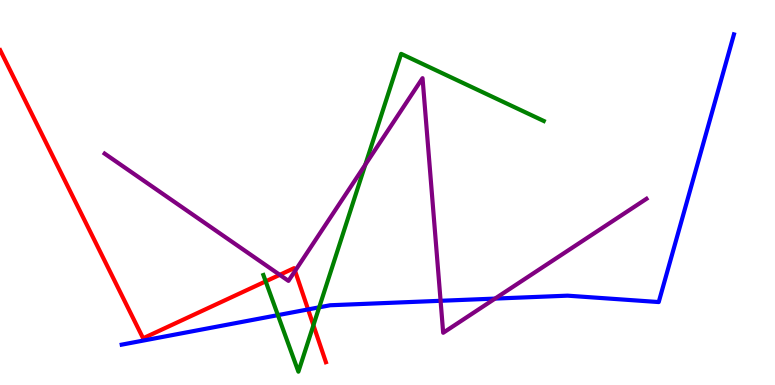[{'lines': ['blue', 'red'], 'intersections': [{'x': 3.98, 'y': 1.96}]}, {'lines': ['green', 'red'], 'intersections': [{'x': 3.43, 'y': 2.69}, {'x': 4.04, 'y': 1.55}]}, {'lines': ['purple', 'red'], 'intersections': [{'x': 3.61, 'y': 2.86}, {'x': 3.81, 'y': 2.96}]}, {'lines': ['blue', 'green'], 'intersections': [{'x': 3.59, 'y': 1.81}, {'x': 4.12, 'y': 2.02}]}, {'lines': ['blue', 'purple'], 'intersections': [{'x': 5.69, 'y': 2.19}, {'x': 6.39, 'y': 2.24}]}, {'lines': ['green', 'purple'], 'intersections': [{'x': 4.71, 'y': 5.72}]}]